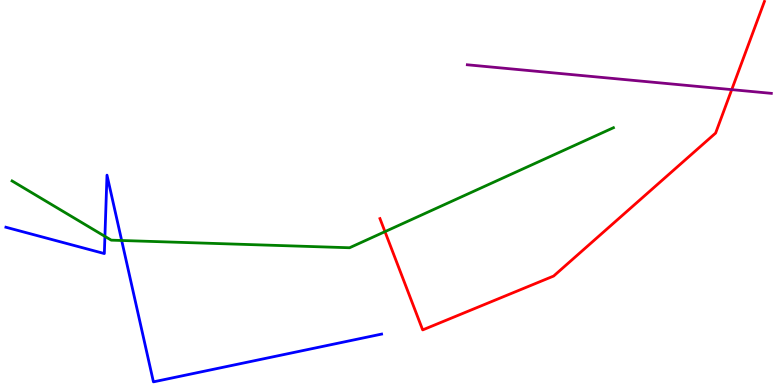[{'lines': ['blue', 'red'], 'intersections': []}, {'lines': ['green', 'red'], 'intersections': [{'x': 4.97, 'y': 3.98}]}, {'lines': ['purple', 'red'], 'intersections': [{'x': 9.44, 'y': 7.67}]}, {'lines': ['blue', 'green'], 'intersections': [{'x': 1.35, 'y': 3.86}, {'x': 1.57, 'y': 3.75}]}, {'lines': ['blue', 'purple'], 'intersections': []}, {'lines': ['green', 'purple'], 'intersections': []}]